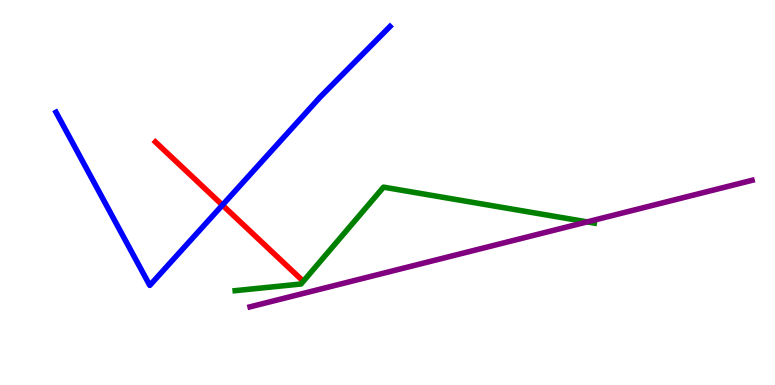[{'lines': ['blue', 'red'], 'intersections': [{'x': 2.87, 'y': 4.67}]}, {'lines': ['green', 'red'], 'intersections': []}, {'lines': ['purple', 'red'], 'intersections': []}, {'lines': ['blue', 'green'], 'intersections': []}, {'lines': ['blue', 'purple'], 'intersections': []}, {'lines': ['green', 'purple'], 'intersections': [{'x': 7.58, 'y': 4.24}]}]